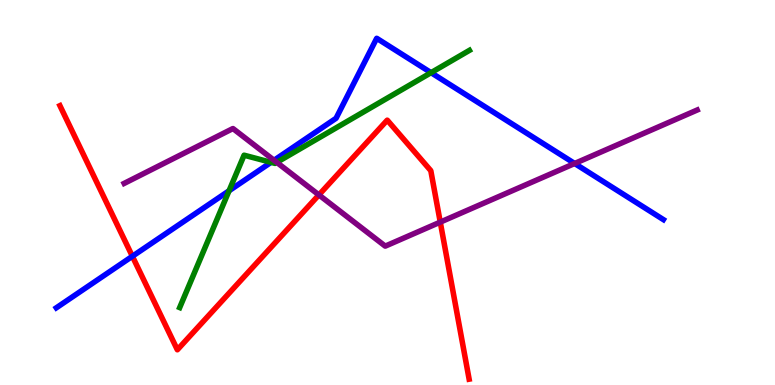[{'lines': ['blue', 'red'], 'intersections': [{'x': 1.71, 'y': 3.34}]}, {'lines': ['green', 'red'], 'intersections': []}, {'lines': ['purple', 'red'], 'intersections': [{'x': 4.11, 'y': 4.94}, {'x': 5.68, 'y': 4.23}]}, {'lines': ['blue', 'green'], 'intersections': [{'x': 2.96, 'y': 5.04}, {'x': 3.5, 'y': 5.78}, {'x': 5.56, 'y': 8.11}]}, {'lines': ['blue', 'purple'], 'intersections': [{'x': 3.54, 'y': 5.84}, {'x': 7.41, 'y': 5.75}]}, {'lines': ['green', 'purple'], 'intersections': [{'x': 3.57, 'y': 5.78}]}]